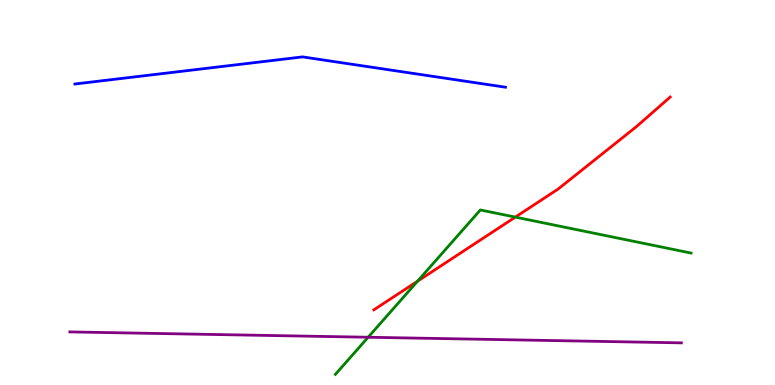[{'lines': ['blue', 'red'], 'intersections': []}, {'lines': ['green', 'red'], 'intersections': [{'x': 5.39, 'y': 2.7}, {'x': 6.65, 'y': 4.36}]}, {'lines': ['purple', 'red'], 'intersections': []}, {'lines': ['blue', 'green'], 'intersections': []}, {'lines': ['blue', 'purple'], 'intersections': []}, {'lines': ['green', 'purple'], 'intersections': [{'x': 4.75, 'y': 1.24}]}]